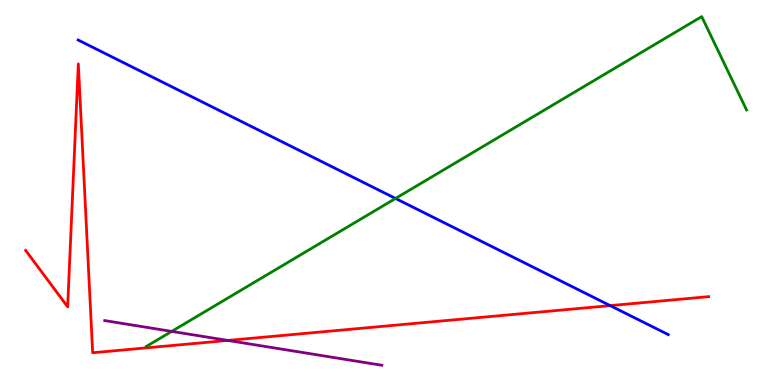[{'lines': ['blue', 'red'], 'intersections': [{'x': 7.87, 'y': 2.06}]}, {'lines': ['green', 'red'], 'intersections': []}, {'lines': ['purple', 'red'], 'intersections': [{'x': 2.94, 'y': 1.16}]}, {'lines': ['blue', 'green'], 'intersections': [{'x': 5.1, 'y': 4.85}]}, {'lines': ['blue', 'purple'], 'intersections': []}, {'lines': ['green', 'purple'], 'intersections': [{'x': 2.22, 'y': 1.39}]}]